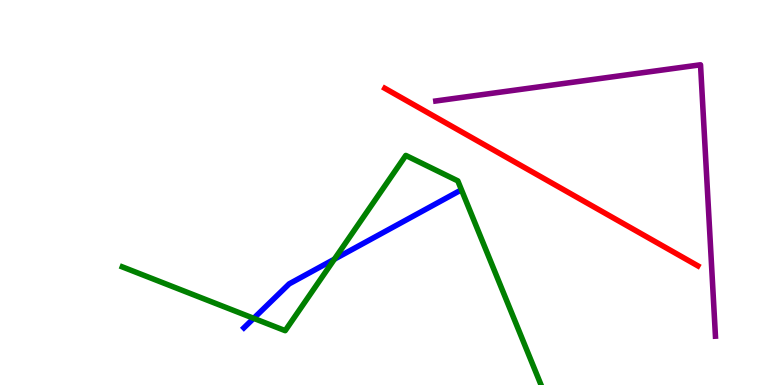[{'lines': ['blue', 'red'], 'intersections': []}, {'lines': ['green', 'red'], 'intersections': []}, {'lines': ['purple', 'red'], 'intersections': []}, {'lines': ['blue', 'green'], 'intersections': [{'x': 3.27, 'y': 1.73}, {'x': 4.31, 'y': 3.27}]}, {'lines': ['blue', 'purple'], 'intersections': []}, {'lines': ['green', 'purple'], 'intersections': []}]